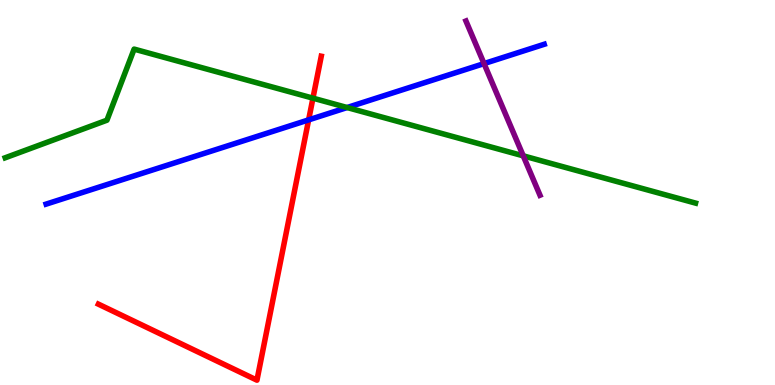[{'lines': ['blue', 'red'], 'intersections': [{'x': 3.98, 'y': 6.89}]}, {'lines': ['green', 'red'], 'intersections': [{'x': 4.04, 'y': 7.45}]}, {'lines': ['purple', 'red'], 'intersections': []}, {'lines': ['blue', 'green'], 'intersections': [{'x': 4.48, 'y': 7.21}]}, {'lines': ['blue', 'purple'], 'intersections': [{'x': 6.25, 'y': 8.35}]}, {'lines': ['green', 'purple'], 'intersections': [{'x': 6.75, 'y': 5.95}]}]